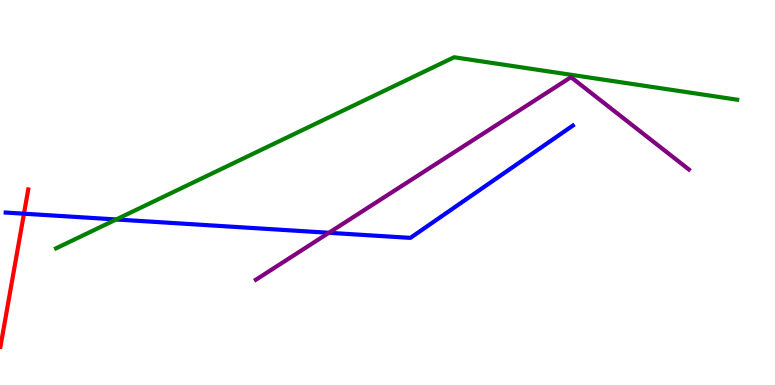[{'lines': ['blue', 'red'], 'intersections': [{'x': 0.309, 'y': 4.45}]}, {'lines': ['green', 'red'], 'intersections': []}, {'lines': ['purple', 'red'], 'intersections': []}, {'lines': ['blue', 'green'], 'intersections': [{'x': 1.5, 'y': 4.3}]}, {'lines': ['blue', 'purple'], 'intersections': [{'x': 4.24, 'y': 3.95}]}, {'lines': ['green', 'purple'], 'intersections': []}]